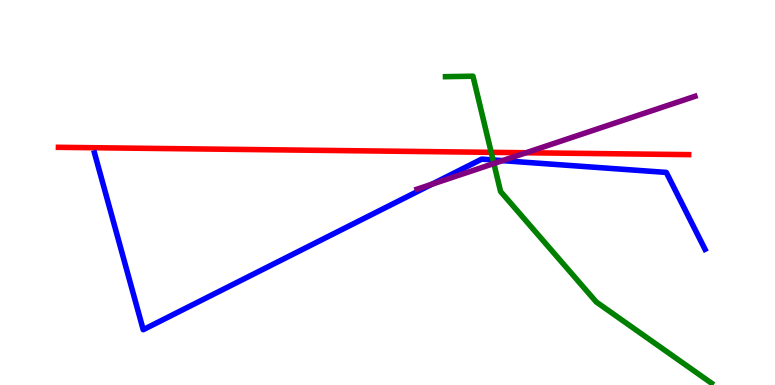[{'lines': ['blue', 'red'], 'intersections': []}, {'lines': ['green', 'red'], 'intersections': [{'x': 6.34, 'y': 6.04}]}, {'lines': ['purple', 'red'], 'intersections': [{'x': 6.79, 'y': 6.03}]}, {'lines': ['blue', 'green'], 'intersections': [{'x': 6.36, 'y': 5.85}]}, {'lines': ['blue', 'purple'], 'intersections': [{'x': 5.57, 'y': 5.21}, {'x': 6.48, 'y': 5.83}]}, {'lines': ['green', 'purple'], 'intersections': [{'x': 6.37, 'y': 5.75}]}]